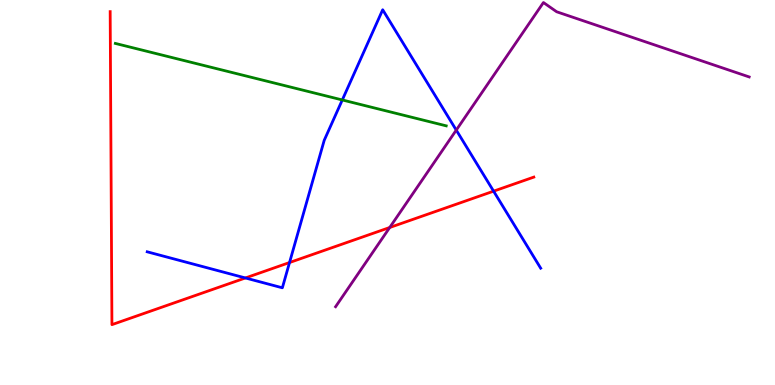[{'lines': ['blue', 'red'], 'intersections': [{'x': 3.17, 'y': 2.78}, {'x': 3.74, 'y': 3.18}, {'x': 6.37, 'y': 5.03}]}, {'lines': ['green', 'red'], 'intersections': []}, {'lines': ['purple', 'red'], 'intersections': [{'x': 5.03, 'y': 4.09}]}, {'lines': ['blue', 'green'], 'intersections': [{'x': 4.42, 'y': 7.4}]}, {'lines': ['blue', 'purple'], 'intersections': [{'x': 5.89, 'y': 6.62}]}, {'lines': ['green', 'purple'], 'intersections': []}]